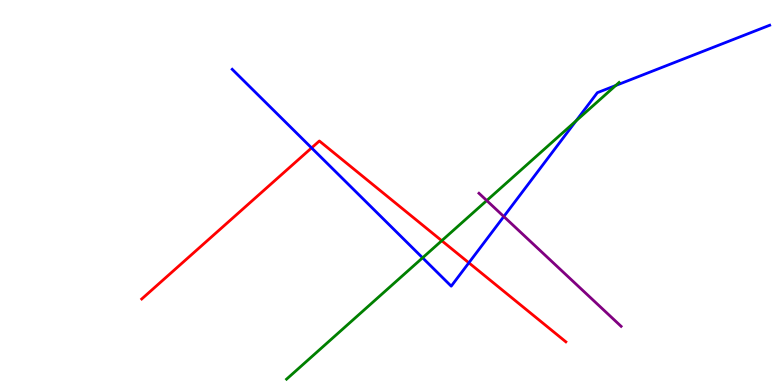[{'lines': ['blue', 'red'], 'intersections': [{'x': 4.02, 'y': 6.16}, {'x': 6.05, 'y': 3.17}]}, {'lines': ['green', 'red'], 'intersections': [{'x': 5.7, 'y': 3.75}]}, {'lines': ['purple', 'red'], 'intersections': []}, {'lines': ['blue', 'green'], 'intersections': [{'x': 5.45, 'y': 3.3}, {'x': 7.43, 'y': 6.86}, {'x': 7.94, 'y': 7.78}]}, {'lines': ['blue', 'purple'], 'intersections': [{'x': 6.5, 'y': 4.38}]}, {'lines': ['green', 'purple'], 'intersections': [{'x': 6.28, 'y': 4.79}]}]